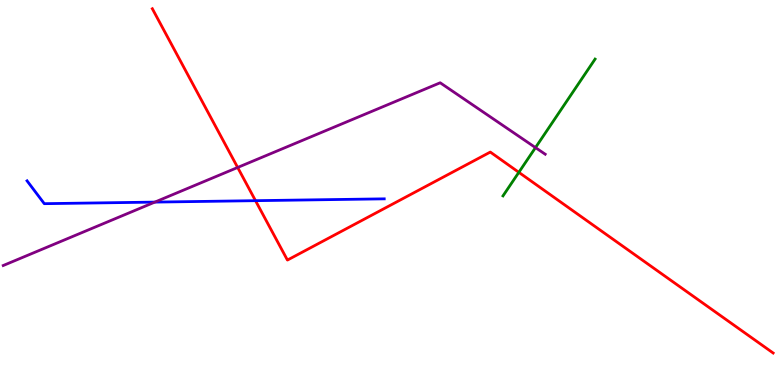[{'lines': ['blue', 'red'], 'intersections': [{'x': 3.3, 'y': 4.79}]}, {'lines': ['green', 'red'], 'intersections': [{'x': 6.69, 'y': 5.52}]}, {'lines': ['purple', 'red'], 'intersections': [{'x': 3.07, 'y': 5.65}]}, {'lines': ['blue', 'green'], 'intersections': []}, {'lines': ['blue', 'purple'], 'intersections': [{'x': 2.0, 'y': 4.75}]}, {'lines': ['green', 'purple'], 'intersections': [{'x': 6.91, 'y': 6.17}]}]